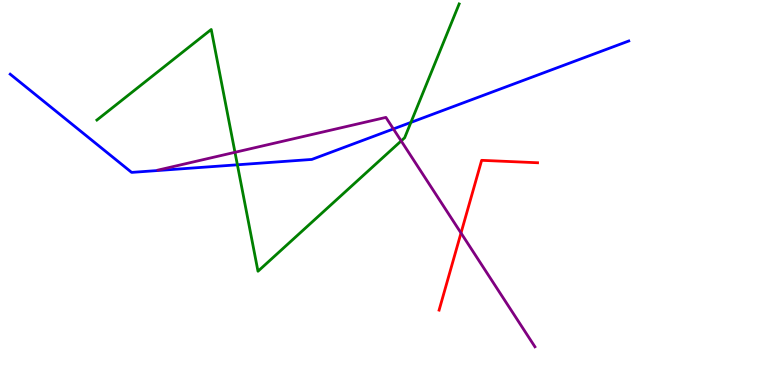[{'lines': ['blue', 'red'], 'intersections': []}, {'lines': ['green', 'red'], 'intersections': []}, {'lines': ['purple', 'red'], 'intersections': [{'x': 5.95, 'y': 3.95}]}, {'lines': ['blue', 'green'], 'intersections': [{'x': 3.06, 'y': 5.72}, {'x': 5.3, 'y': 6.82}]}, {'lines': ['blue', 'purple'], 'intersections': [{'x': 5.08, 'y': 6.65}]}, {'lines': ['green', 'purple'], 'intersections': [{'x': 3.03, 'y': 6.04}, {'x': 5.18, 'y': 6.34}]}]